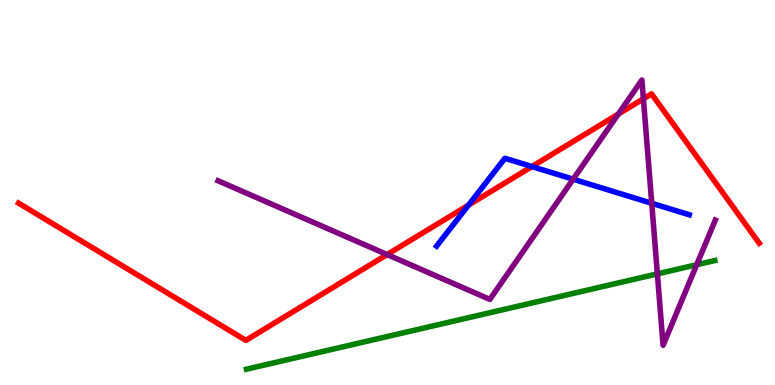[{'lines': ['blue', 'red'], 'intersections': [{'x': 6.05, 'y': 4.67}, {'x': 6.86, 'y': 5.67}]}, {'lines': ['green', 'red'], 'intersections': []}, {'lines': ['purple', 'red'], 'intersections': [{'x': 5.0, 'y': 3.39}, {'x': 7.98, 'y': 7.04}, {'x': 8.3, 'y': 7.43}]}, {'lines': ['blue', 'green'], 'intersections': []}, {'lines': ['blue', 'purple'], 'intersections': [{'x': 7.4, 'y': 5.35}, {'x': 8.41, 'y': 4.72}]}, {'lines': ['green', 'purple'], 'intersections': [{'x': 8.48, 'y': 2.89}, {'x': 8.99, 'y': 3.12}]}]